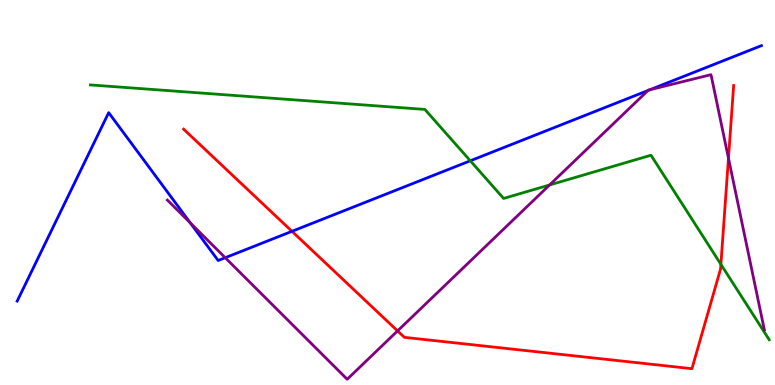[{'lines': ['blue', 'red'], 'intersections': [{'x': 3.77, 'y': 3.99}]}, {'lines': ['green', 'red'], 'intersections': [{'x': 9.3, 'y': 3.13}]}, {'lines': ['purple', 'red'], 'intersections': [{'x': 5.13, 'y': 1.41}, {'x': 9.4, 'y': 5.89}]}, {'lines': ['blue', 'green'], 'intersections': [{'x': 6.07, 'y': 5.82}]}, {'lines': ['blue', 'purple'], 'intersections': [{'x': 2.46, 'y': 4.21}, {'x': 2.91, 'y': 3.31}, {'x': 8.36, 'y': 7.65}, {'x': 8.39, 'y': 7.67}]}, {'lines': ['green', 'purple'], 'intersections': [{'x': 7.09, 'y': 5.2}]}]